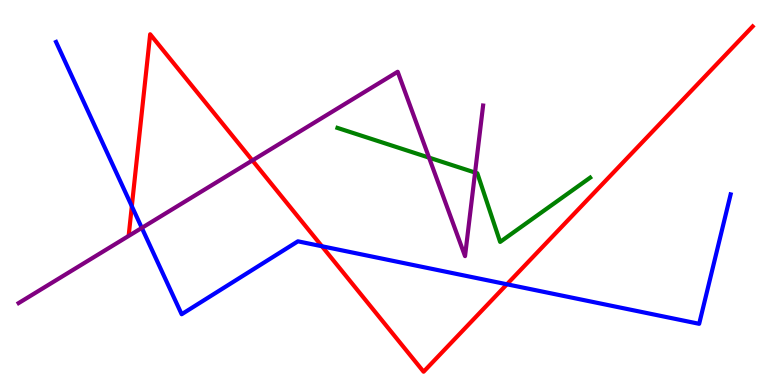[{'lines': ['blue', 'red'], 'intersections': [{'x': 1.7, 'y': 4.64}, {'x': 4.15, 'y': 3.6}, {'x': 6.54, 'y': 2.62}]}, {'lines': ['green', 'red'], 'intersections': []}, {'lines': ['purple', 'red'], 'intersections': [{'x': 3.26, 'y': 5.83}]}, {'lines': ['blue', 'green'], 'intersections': []}, {'lines': ['blue', 'purple'], 'intersections': [{'x': 1.83, 'y': 4.08}]}, {'lines': ['green', 'purple'], 'intersections': [{'x': 5.54, 'y': 5.91}, {'x': 6.13, 'y': 5.52}]}]